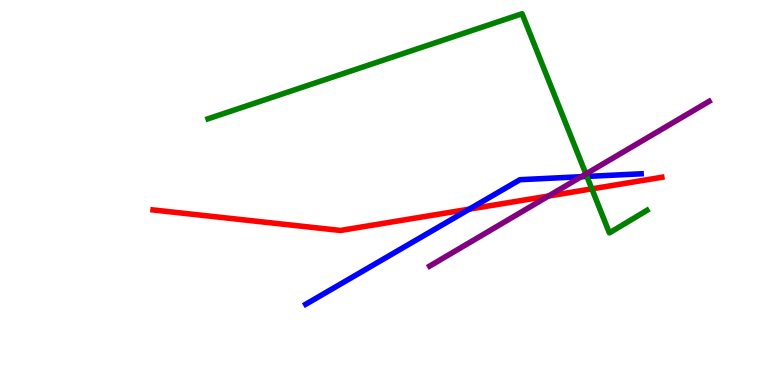[{'lines': ['blue', 'red'], 'intersections': [{'x': 6.06, 'y': 4.57}]}, {'lines': ['green', 'red'], 'intersections': [{'x': 7.64, 'y': 5.09}]}, {'lines': ['purple', 'red'], 'intersections': [{'x': 7.08, 'y': 4.91}]}, {'lines': ['blue', 'green'], 'intersections': [{'x': 7.57, 'y': 5.42}]}, {'lines': ['blue', 'purple'], 'intersections': [{'x': 7.5, 'y': 5.41}]}, {'lines': ['green', 'purple'], 'intersections': [{'x': 7.56, 'y': 5.48}]}]